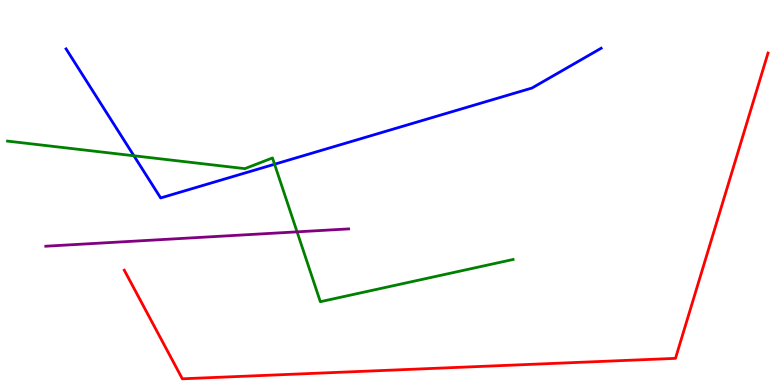[{'lines': ['blue', 'red'], 'intersections': []}, {'lines': ['green', 'red'], 'intersections': []}, {'lines': ['purple', 'red'], 'intersections': []}, {'lines': ['blue', 'green'], 'intersections': [{'x': 1.73, 'y': 5.95}, {'x': 3.54, 'y': 5.73}]}, {'lines': ['blue', 'purple'], 'intersections': []}, {'lines': ['green', 'purple'], 'intersections': [{'x': 3.83, 'y': 3.98}]}]